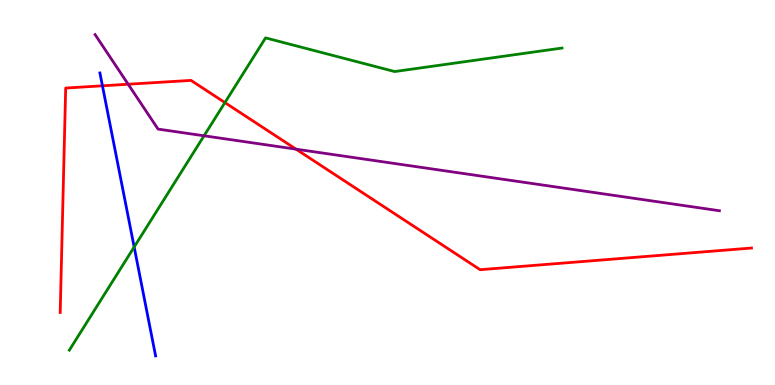[{'lines': ['blue', 'red'], 'intersections': [{'x': 1.32, 'y': 7.77}]}, {'lines': ['green', 'red'], 'intersections': [{'x': 2.9, 'y': 7.34}]}, {'lines': ['purple', 'red'], 'intersections': [{'x': 1.65, 'y': 7.81}, {'x': 3.82, 'y': 6.13}]}, {'lines': ['blue', 'green'], 'intersections': [{'x': 1.73, 'y': 3.58}]}, {'lines': ['blue', 'purple'], 'intersections': []}, {'lines': ['green', 'purple'], 'intersections': [{'x': 2.63, 'y': 6.47}]}]